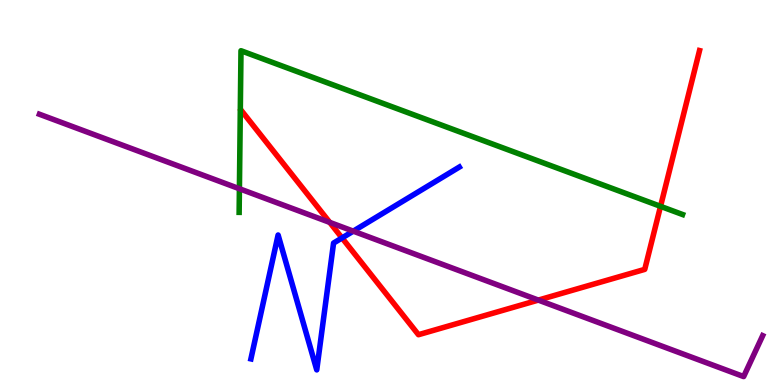[{'lines': ['blue', 'red'], 'intersections': [{'x': 4.41, 'y': 3.82}]}, {'lines': ['green', 'red'], 'intersections': [{'x': 8.52, 'y': 4.64}]}, {'lines': ['purple', 'red'], 'intersections': [{'x': 4.25, 'y': 4.22}, {'x': 6.95, 'y': 2.21}]}, {'lines': ['blue', 'green'], 'intersections': []}, {'lines': ['blue', 'purple'], 'intersections': [{'x': 4.56, 'y': 4.0}]}, {'lines': ['green', 'purple'], 'intersections': [{'x': 3.09, 'y': 5.1}]}]